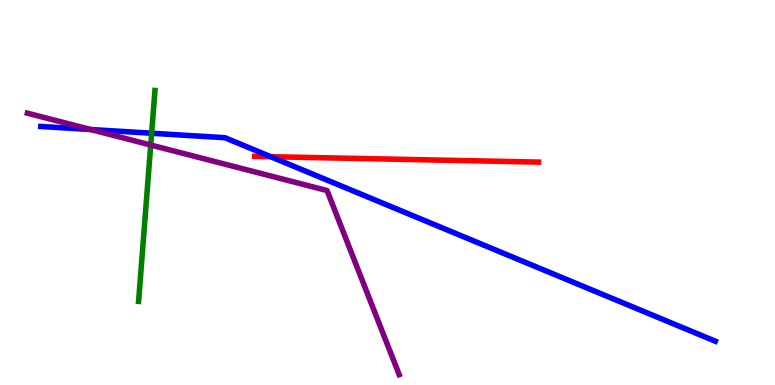[{'lines': ['blue', 'red'], 'intersections': [{'x': 3.49, 'y': 5.93}]}, {'lines': ['green', 'red'], 'intersections': []}, {'lines': ['purple', 'red'], 'intersections': []}, {'lines': ['blue', 'green'], 'intersections': [{'x': 1.96, 'y': 6.54}]}, {'lines': ['blue', 'purple'], 'intersections': [{'x': 1.17, 'y': 6.64}]}, {'lines': ['green', 'purple'], 'intersections': [{'x': 1.94, 'y': 6.23}]}]